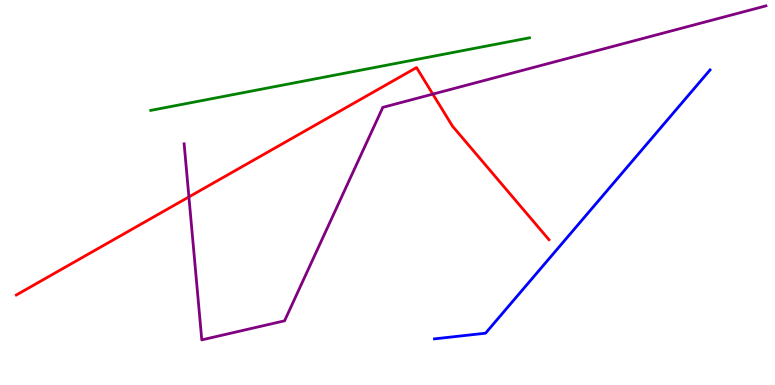[{'lines': ['blue', 'red'], 'intersections': []}, {'lines': ['green', 'red'], 'intersections': []}, {'lines': ['purple', 'red'], 'intersections': [{'x': 2.44, 'y': 4.89}, {'x': 5.58, 'y': 7.56}]}, {'lines': ['blue', 'green'], 'intersections': []}, {'lines': ['blue', 'purple'], 'intersections': []}, {'lines': ['green', 'purple'], 'intersections': []}]